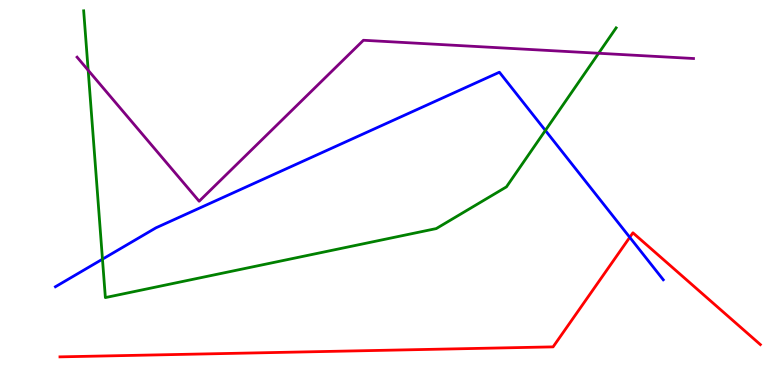[{'lines': ['blue', 'red'], 'intersections': [{'x': 8.13, 'y': 3.84}]}, {'lines': ['green', 'red'], 'intersections': []}, {'lines': ['purple', 'red'], 'intersections': []}, {'lines': ['blue', 'green'], 'intersections': [{'x': 1.32, 'y': 3.27}, {'x': 7.04, 'y': 6.61}]}, {'lines': ['blue', 'purple'], 'intersections': []}, {'lines': ['green', 'purple'], 'intersections': [{'x': 1.14, 'y': 8.18}, {'x': 7.72, 'y': 8.62}]}]